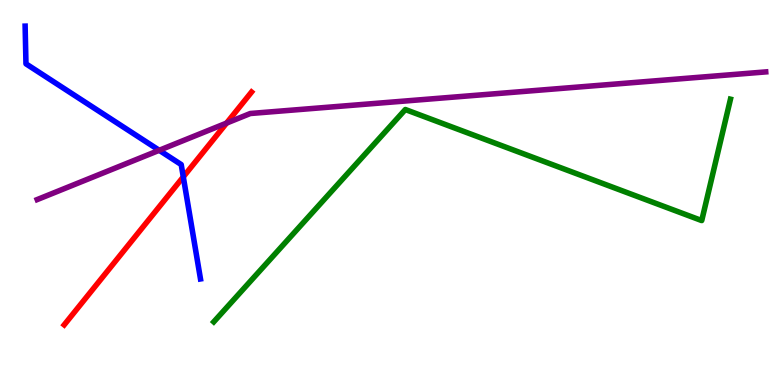[{'lines': ['blue', 'red'], 'intersections': [{'x': 2.36, 'y': 5.41}]}, {'lines': ['green', 'red'], 'intersections': []}, {'lines': ['purple', 'red'], 'intersections': [{'x': 2.92, 'y': 6.8}]}, {'lines': ['blue', 'green'], 'intersections': []}, {'lines': ['blue', 'purple'], 'intersections': [{'x': 2.05, 'y': 6.1}]}, {'lines': ['green', 'purple'], 'intersections': []}]